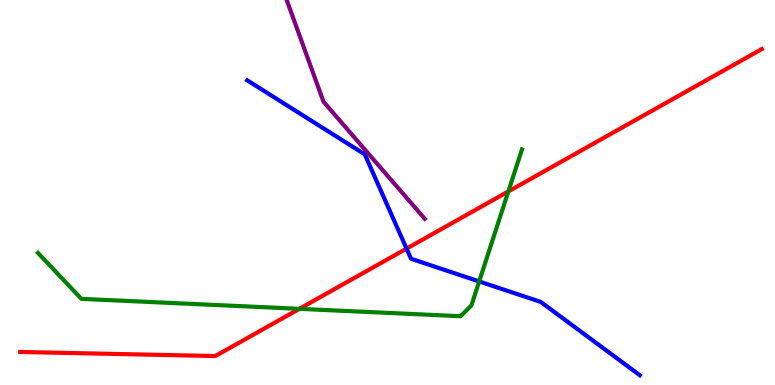[{'lines': ['blue', 'red'], 'intersections': [{'x': 5.25, 'y': 3.54}]}, {'lines': ['green', 'red'], 'intersections': [{'x': 3.86, 'y': 1.98}, {'x': 6.56, 'y': 5.03}]}, {'lines': ['purple', 'red'], 'intersections': []}, {'lines': ['blue', 'green'], 'intersections': [{'x': 6.18, 'y': 2.69}]}, {'lines': ['blue', 'purple'], 'intersections': []}, {'lines': ['green', 'purple'], 'intersections': []}]